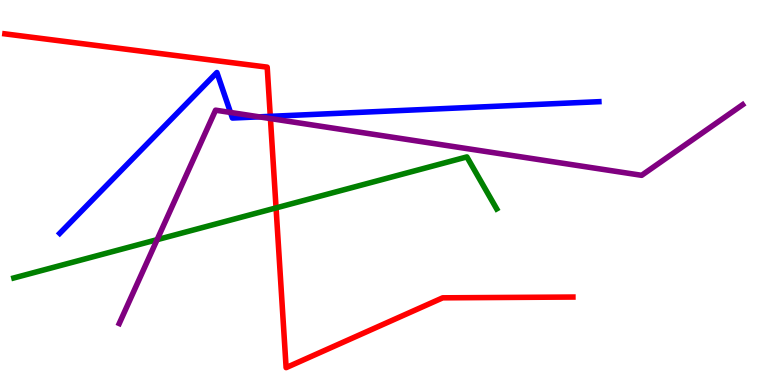[{'lines': ['blue', 'red'], 'intersections': [{'x': 3.49, 'y': 6.98}]}, {'lines': ['green', 'red'], 'intersections': [{'x': 3.56, 'y': 4.6}]}, {'lines': ['purple', 'red'], 'intersections': [{'x': 3.49, 'y': 6.92}]}, {'lines': ['blue', 'green'], 'intersections': []}, {'lines': ['blue', 'purple'], 'intersections': [{'x': 2.97, 'y': 7.08}, {'x': 3.34, 'y': 6.97}]}, {'lines': ['green', 'purple'], 'intersections': [{'x': 2.03, 'y': 3.77}]}]